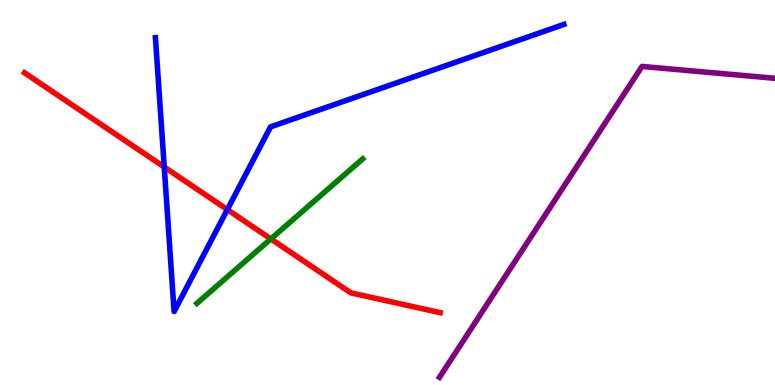[{'lines': ['blue', 'red'], 'intersections': [{'x': 2.12, 'y': 5.66}, {'x': 2.93, 'y': 4.56}]}, {'lines': ['green', 'red'], 'intersections': [{'x': 3.49, 'y': 3.79}]}, {'lines': ['purple', 'red'], 'intersections': []}, {'lines': ['blue', 'green'], 'intersections': []}, {'lines': ['blue', 'purple'], 'intersections': []}, {'lines': ['green', 'purple'], 'intersections': []}]